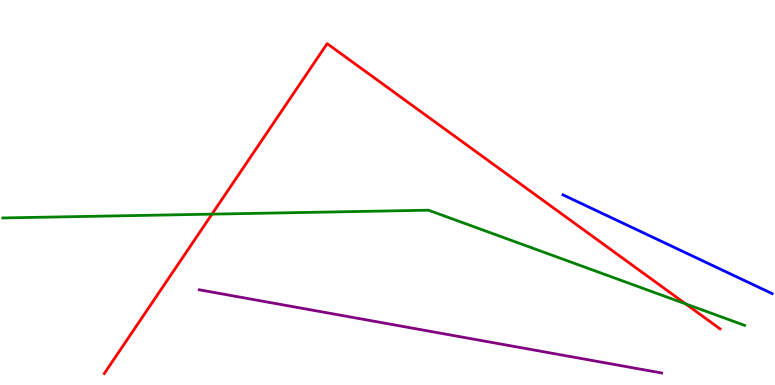[{'lines': ['blue', 'red'], 'intersections': []}, {'lines': ['green', 'red'], 'intersections': [{'x': 2.74, 'y': 4.44}, {'x': 8.85, 'y': 2.11}]}, {'lines': ['purple', 'red'], 'intersections': []}, {'lines': ['blue', 'green'], 'intersections': []}, {'lines': ['blue', 'purple'], 'intersections': []}, {'lines': ['green', 'purple'], 'intersections': []}]